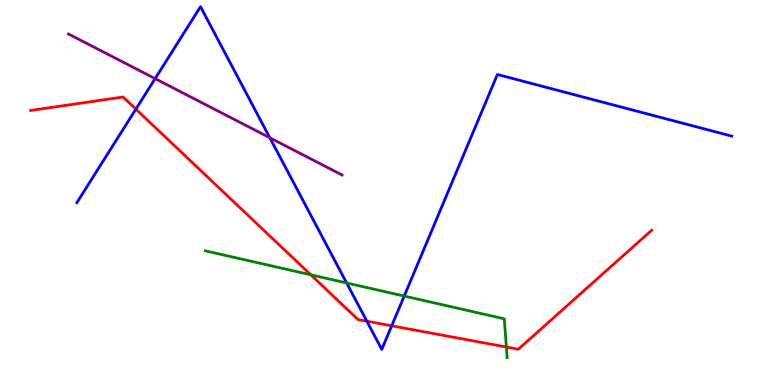[{'lines': ['blue', 'red'], 'intersections': [{'x': 1.75, 'y': 7.17}, {'x': 4.73, 'y': 1.66}, {'x': 5.05, 'y': 1.54}]}, {'lines': ['green', 'red'], 'intersections': [{'x': 4.01, 'y': 2.86}, {'x': 6.53, 'y': 0.986}]}, {'lines': ['purple', 'red'], 'intersections': []}, {'lines': ['blue', 'green'], 'intersections': [{'x': 4.47, 'y': 2.65}, {'x': 5.22, 'y': 2.31}]}, {'lines': ['blue', 'purple'], 'intersections': [{'x': 2.0, 'y': 7.96}, {'x': 3.48, 'y': 6.42}]}, {'lines': ['green', 'purple'], 'intersections': []}]